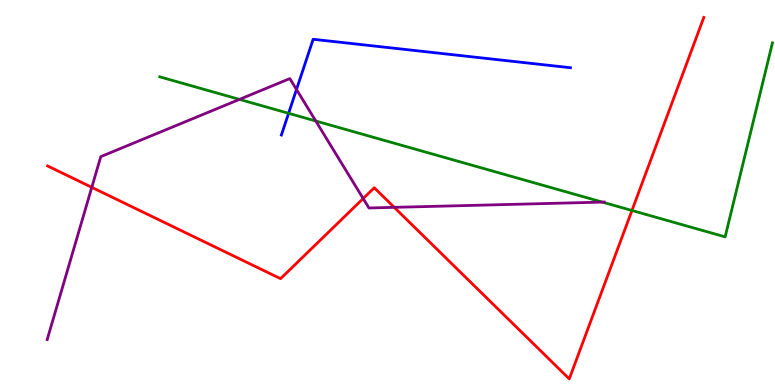[{'lines': ['blue', 'red'], 'intersections': []}, {'lines': ['green', 'red'], 'intersections': [{'x': 8.15, 'y': 4.53}]}, {'lines': ['purple', 'red'], 'intersections': [{'x': 1.18, 'y': 5.13}, {'x': 4.69, 'y': 4.84}, {'x': 5.09, 'y': 4.61}]}, {'lines': ['blue', 'green'], 'intersections': [{'x': 3.72, 'y': 7.06}]}, {'lines': ['blue', 'purple'], 'intersections': [{'x': 3.83, 'y': 7.68}]}, {'lines': ['green', 'purple'], 'intersections': [{'x': 3.09, 'y': 7.42}, {'x': 4.07, 'y': 6.86}, {'x': 7.77, 'y': 4.75}]}]